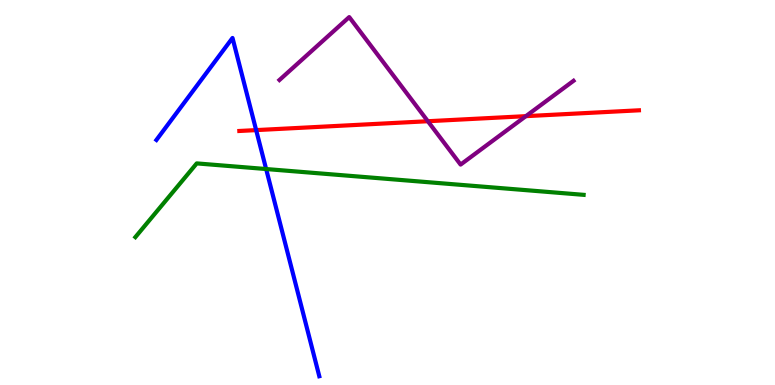[{'lines': ['blue', 'red'], 'intersections': [{'x': 3.31, 'y': 6.62}]}, {'lines': ['green', 'red'], 'intersections': []}, {'lines': ['purple', 'red'], 'intersections': [{'x': 5.52, 'y': 6.85}, {'x': 6.79, 'y': 6.98}]}, {'lines': ['blue', 'green'], 'intersections': [{'x': 3.43, 'y': 5.61}]}, {'lines': ['blue', 'purple'], 'intersections': []}, {'lines': ['green', 'purple'], 'intersections': []}]